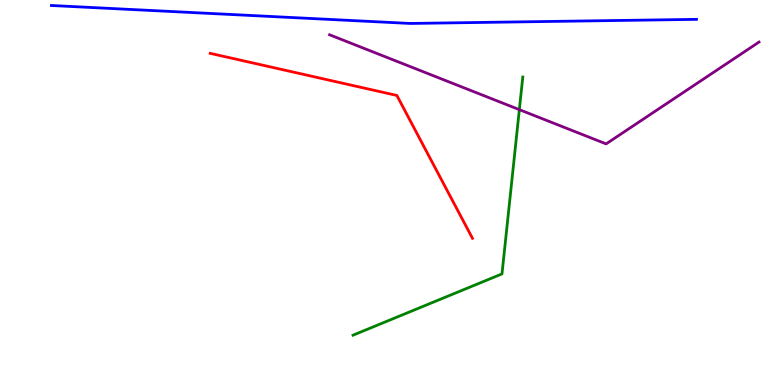[{'lines': ['blue', 'red'], 'intersections': []}, {'lines': ['green', 'red'], 'intersections': []}, {'lines': ['purple', 'red'], 'intersections': []}, {'lines': ['blue', 'green'], 'intersections': []}, {'lines': ['blue', 'purple'], 'intersections': []}, {'lines': ['green', 'purple'], 'intersections': [{'x': 6.7, 'y': 7.15}]}]